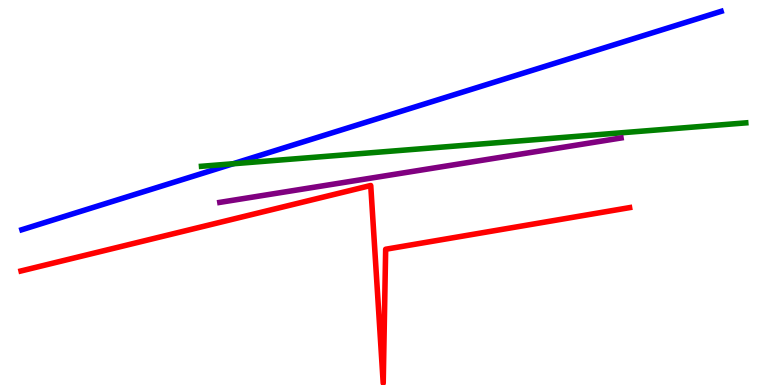[{'lines': ['blue', 'red'], 'intersections': []}, {'lines': ['green', 'red'], 'intersections': []}, {'lines': ['purple', 'red'], 'intersections': []}, {'lines': ['blue', 'green'], 'intersections': [{'x': 3.01, 'y': 5.75}]}, {'lines': ['blue', 'purple'], 'intersections': []}, {'lines': ['green', 'purple'], 'intersections': []}]